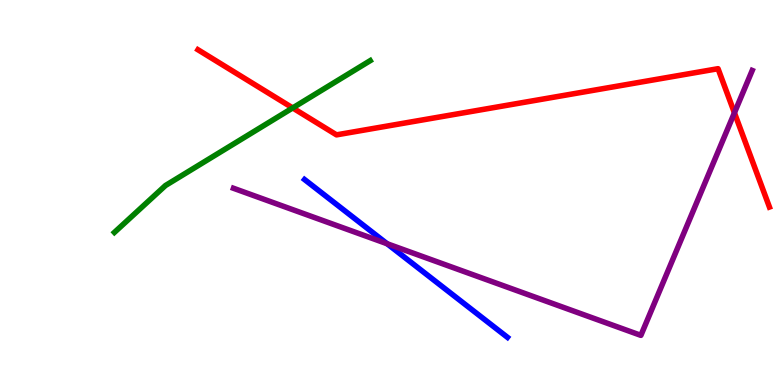[{'lines': ['blue', 'red'], 'intersections': []}, {'lines': ['green', 'red'], 'intersections': [{'x': 3.78, 'y': 7.2}]}, {'lines': ['purple', 'red'], 'intersections': [{'x': 9.48, 'y': 7.07}]}, {'lines': ['blue', 'green'], 'intersections': []}, {'lines': ['blue', 'purple'], 'intersections': [{'x': 5.0, 'y': 3.67}]}, {'lines': ['green', 'purple'], 'intersections': []}]